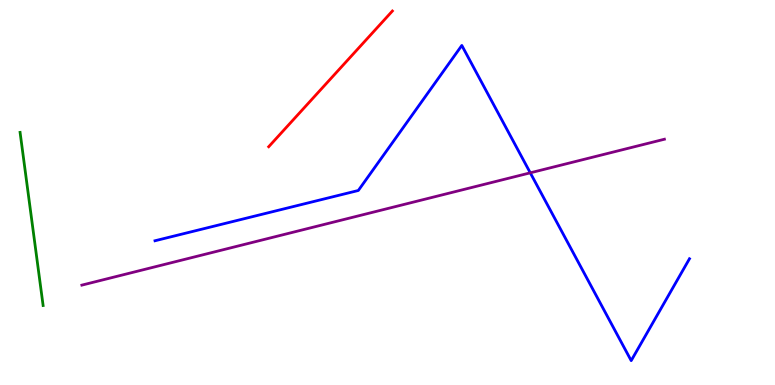[{'lines': ['blue', 'red'], 'intersections': []}, {'lines': ['green', 'red'], 'intersections': []}, {'lines': ['purple', 'red'], 'intersections': []}, {'lines': ['blue', 'green'], 'intersections': []}, {'lines': ['blue', 'purple'], 'intersections': [{'x': 6.84, 'y': 5.51}]}, {'lines': ['green', 'purple'], 'intersections': []}]